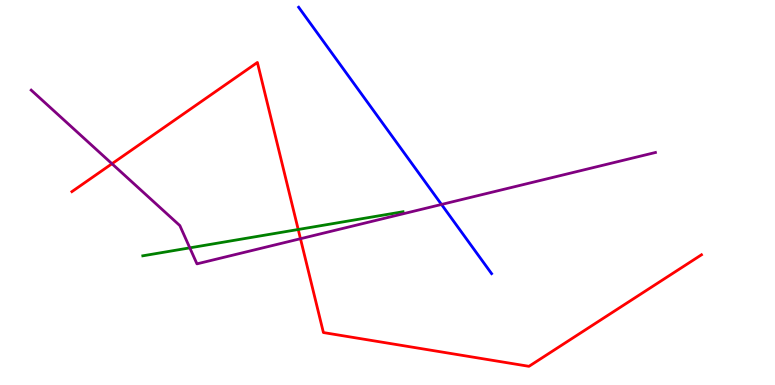[{'lines': ['blue', 'red'], 'intersections': []}, {'lines': ['green', 'red'], 'intersections': [{'x': 3.85, 'y': 4.04}]}, {'lines': ['purple', 'red'], 'intersections': [{'x': 1.44, 'y': 5.75}, {'x': 3.88, 'y': 3.8}]}, {'lines': ['blue', 'green'], 'intersections': []}, {'lines': ['blue', 'purple'], 'intersections': [{'x': 5.7, 'y': 4.69}]}, {'lines': ['green', 'purple'], 'intersections': [{'x': 2.45, 'y': 3.56}]}]